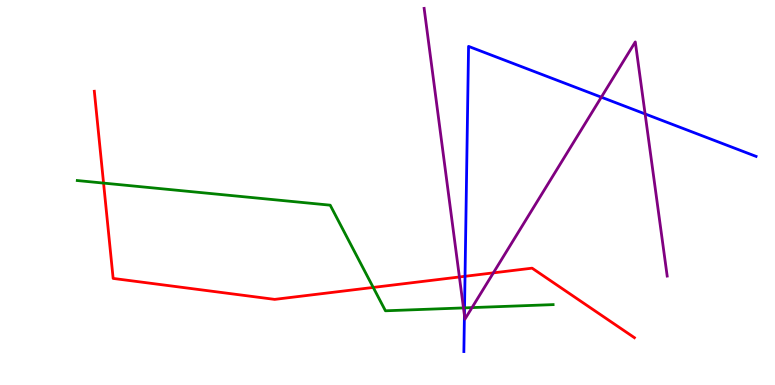[{'lines': ['blue', 'red'], 'intersections': [{'x': 6.0, 'y': 2.82}]}, {'lines': ['green', 'red'], 'intersections': [{'x': 1.34, 'y': 5.24}, {'x': 4.82, 'y': 2.53}]}, {'lines': ['purple', 'red'], 'intersections': [{'x': 5.93, 'y': 2.81}, {'x': 6.37, 'y': 2.91}]}, {'lines': ['blue', 'green'], 'intersections': [{'x': 5.99, 'y': 2.0}]}, {'lines': ['blue', 'purple'], 'intersections': [{'x': 5.99, 'y': 1.81}, {'x': 7.76, 'y': 7.48}, {'x': 8.32, 'y': 7.04}]}, {'lines': ['green', 'purple'], 'intersections': [{'x': 5.98, 'y': 2.0}, {'x': 6.09, 'y': 2.01}]}]